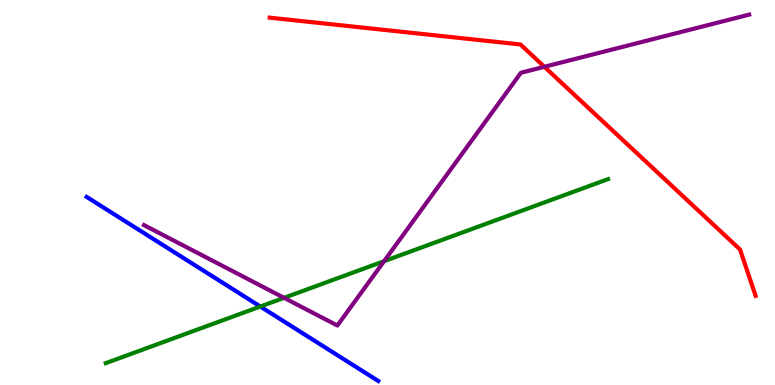[{'lines': ['blue', 'red'], 'intersections': []}, {'lines': ['green', 'red'], 'intersections': []}, {'lines': ['purple', 'red'], 'intersections': [{'x': 7.02, 'y': 8.27}]}, {'lines': ['blue', 'green'], 'intersections': [{'x': 3.36, 'y': 2.04}]}, {'lines': ['blue', 'purple'], 'intersections': []}, {'lines': ['green', 'purple'], 'intersections': [{'x': 3.67, 'y': 2.26}, {'x': 4.96, 'y': 3.22}]}]